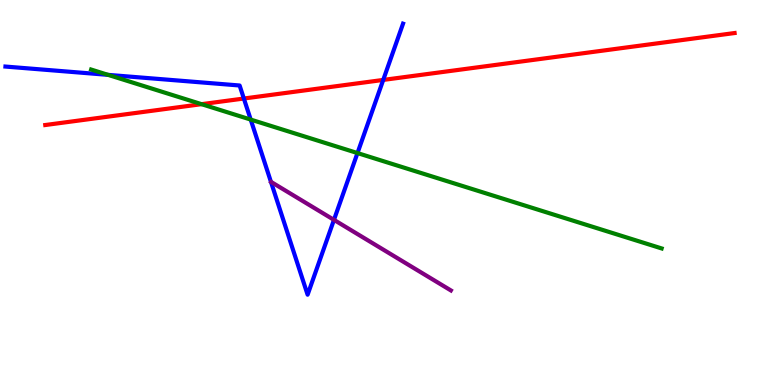[{'lines': ['blue', 'red'], 'intersections': [{'x': 3.15, 'y': 7.44}, {'x': 4.94, 'y': 7.92}]}, {'lines': ['green', 'red'], 'intersections': [{'x': 2.6, 'y': 7.29}]}, {'lines': ['purple', 'red'], 'intersections': []}, {'lines': ['blue', 'green'], 'intersections': [{'x': 1.39, 'y': 8.06}, {'x': 3.23, 'y': 6.89}, {'x': 4.61, 'y': 6.02}]}, {'lines': ['blue', 'purple'], 'intersections': [{'x': 4.31, 'y': 4.29}]}, {'lines': ['green', 'purple'], 'intersections': []}]